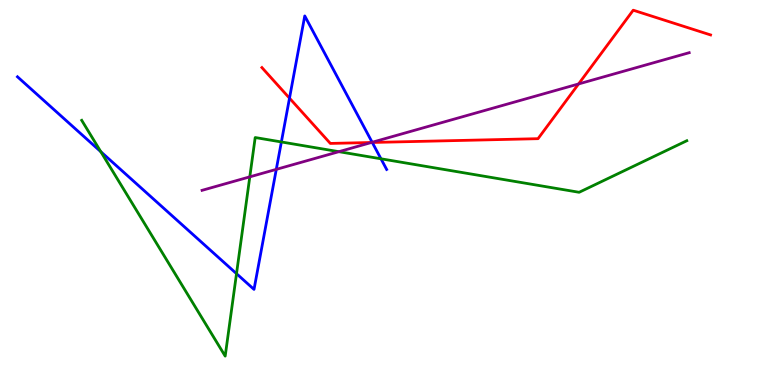[{'lines': ['blue', 'red'], 'intersections': [{'x': 3.74, 'y': 7.45}, {'x': 4.8, 'y': 6.3}]}, {'lines': ['green', 'red'], 'intersections': []}, {'lines': ['purple', 'red'], 'intersections': [{'x': 4.79, 'y': 6.3}, {'x': 7.47, 'y': 7.82}]}, {'lines': ['blue', 'green'], 'intersections': [{'x': 1.3, 'y': 6.06}, {'x': 3.05, 'y': 2.89}, {'x': 3.63, 'y': 6.31}, {'x': 4.92, 'y': 5.88}]}, {'lines': ['blue', 'purple'], 'intersections': [{'x': 3.57, 'y': 5.6}, {'x': 4.8, 'y': 6.3}]}, {'lines': ['green', 'purple'], 'intersections': [{'x': 3.22, 'y': 5.41}, {'x': 4.37, 'y': 6.06}]}]